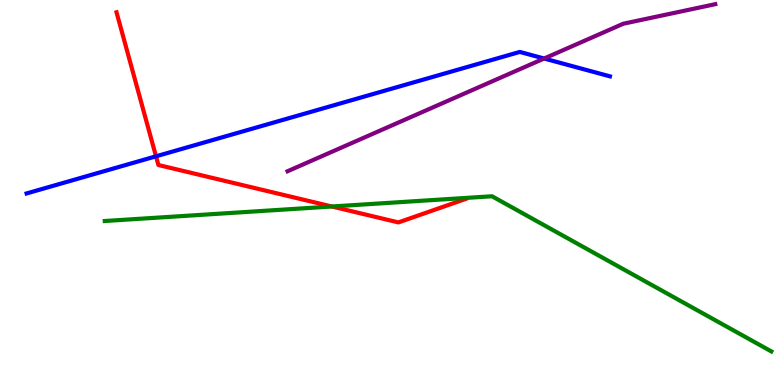[{'lines': ['blue', 'red'], 'intersections': [{'x': 2.01, 'y': 5.94}]}, {'lines': ['green', 'red'], 'intersections': [{'x': 4.28, 'y': 4.64}]}, {'lines': ['purple', 'red'], 'intersections': []}, {'lines': ['blue', 'green'], 'intersections': []}, {'lines': ['blue', 'purple'], 'intersections': [{'x': 7.02, 'y': 8.48}]}, {'lines': ['green', 'purple'], 'intersections': []}]